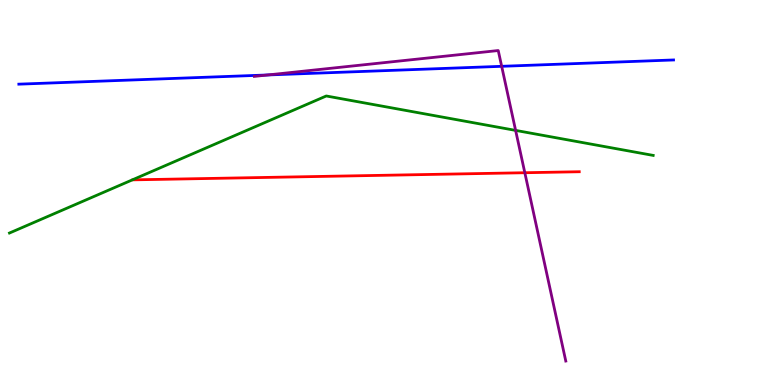[{'lines': ['blue', 'red'], 'intersections': []}, {'lines': ['green', 'red'], 'intersections': []}, {'lines': ['purple', 'red'], 'intersections': [{'x': 6.77, 'y': 5.51}]}, {'lines': ['blue', 'green'], 'intersections': []}, {'lines': ['blue', 'purple'], 'intersections': [{'x': 3.46, 'y': 8.05}, {'x': 6.47, 'y': 8.28}]}, {'lines': ['green', 'purple'], 'intersections': [{'x': 6.65, 'y': 6.61}]}]